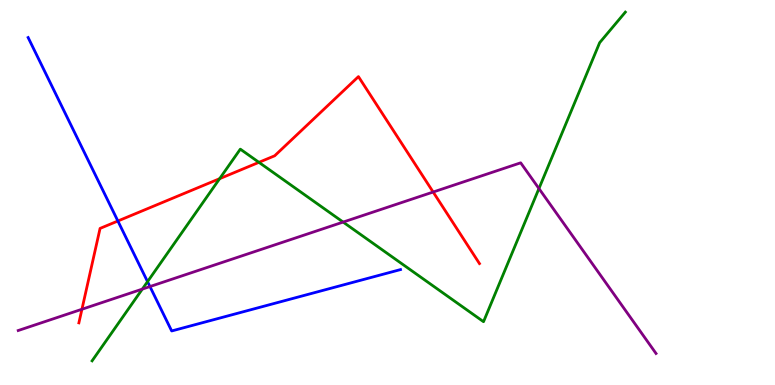[{'lines': ['blue', 'red'], 'intersections': [{'x': 1.52, 'y': 4.26}]}, {'lines': ['green', 'red'], 'intersections': [{'x': 2.83, 'y': 5.36}, {'x': 3.34, 'y': 5.78}]}, {'lines': ['purple', 'red'], 'intersections': [{'x': 1.06, 'y': 1.97}, {'x': 5.59, 'y': 5.01}]}, {'lines': ['blue', 'green'], 'intersections': [{'x': 1.9, 'y': 2.68}]}, {'lines': ['blue', 'purple'], 'intersections': [{'x': 1.93, 'y': 2.56}]}, {'lines': ['green', 'purple'], 'intersections': [{'x': 1.84, 'y': 2.49}, {'x': 4.43, 'y': 4.23}, {'x': 6.95, 'y': 5.1}]}]